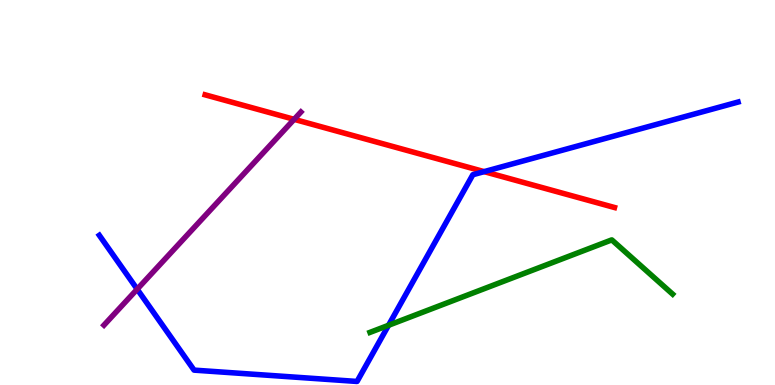[{'lines': ['blue', 'red'], 'intersections': [{'x': 6.25, 'y': 5.54}]}, {'lines': ['green', 'red'], 'intersections': []}, {'lines': ['purple', 'red'], 'intersections': [{'x': 3.8, 'y': 6.9}]}, {'lines': ['blue', 'green'], 'intersections': [{'x': 5.01, 'y': 1.55}]}, {'lines': ['blue', 'purple'], 'intersections': [{'x': 1.77, 'y': 2.49}]}, {'lines': ['green', 'purple'], 'intersections': []}]